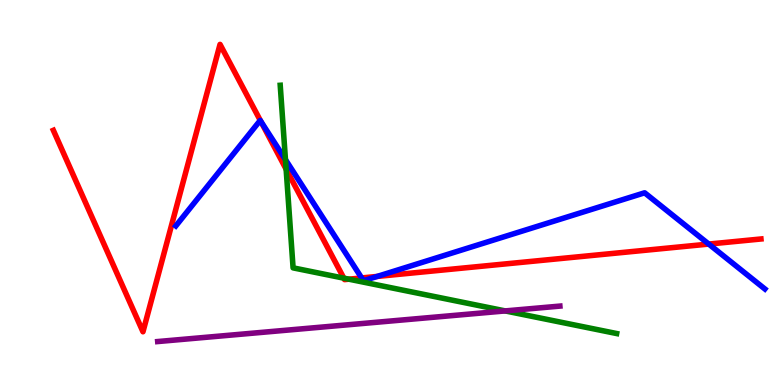[{'lines': ['blue', 'red'], 'intersections': [{'x': 3.36, 'y': 6.85}, {'x': 4.67, 'y': 2.78}, {'x': 4.87, 'y': 2.82}, {'x': 9.15, 'y': 3.66}]}, {'lines': ['green', 'red'], 'intersections': [{'x': 3.69, 'y': 5.6}, {'x': 4.44, 'y': 2.78}, {'x': 4.5, 'y': 2.75}]}, {'lines': ['purple', 'red'], 'intersections': []}, {'lines': ['blue', 'green'], 'intersections': [{'x': 3.68, 'y': 5.85}]}, {'lines': ['blue', 'purple'], 'intersections': []}, {'lines': ['green', 'purple'], 'intersections': [{'x': 6.52, 'y': 1.92}]}]